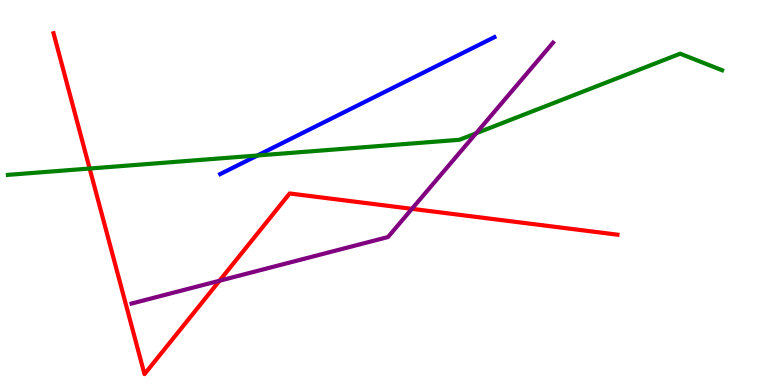[{'lines': ['blue', 'red'], 'intersections': []}, {'lines': ['green', 'red'], 'intersections': [{'x': 1.16, 'y': 5.62}]}, {'lines': ['purple', 'red'], 'intersections': [{'x': 2.83, 'y': 2.71}, {'x': 5.32, 'y': 4.58}]}, {'lines': ['blue', 'green'], 'intersections': [{'x': 3.32, 'y': 5.96}]}, {'lines': ['blue', 'purple'], 'intersections': []}, {'lines': ['green', 'purple'], 'intersections': [{'x': 6.14, 'y': 6.54}]}]